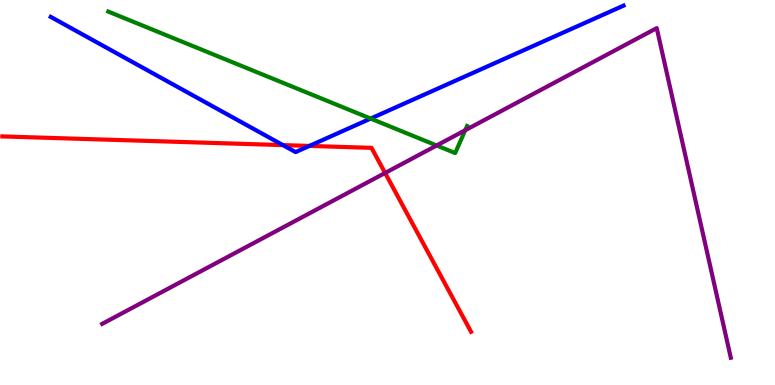[{'lines': ['blue', 'red'], 'intersections': [{'x': 3.65, 'y': 6.23}, {'x': 3.99, 'y': 6.21}]}, {'lines': ['green', 'red'], 'intersections': []}, {'lines': ['purple', 'red'], 'intersections': [{'x': 4.97, 'y': 5.51}]}, {'lines': ['blue', 'green'], 'intersections': [{'x': 4.78, 'y': 6.92}]}, {'lines': ['blue', 'purple'], 'intersections': []}, {'lines': ['green', 'purple'], 'intersections': [{'x': 5.63, 'y': 6.22}, {'x': 6.0, 'y': 6.62}]}]